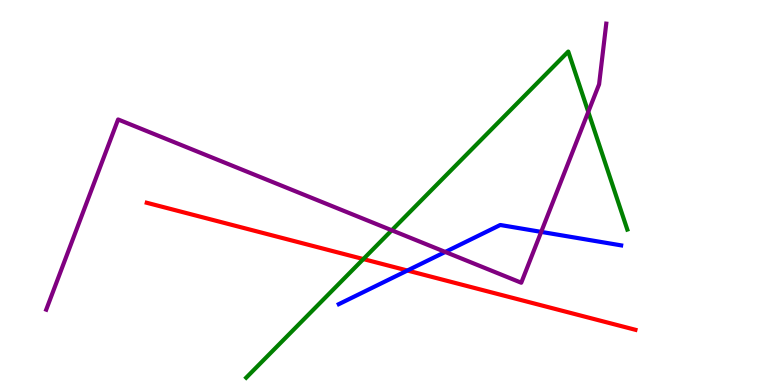[{'lines': ['blue', 'red'], 'intersections': [{'x': 5.26, 'y': 2.97}]}, {'lines': ['green', 'red'], 'intersections': [{'x': 4.69, 'y': 3.27}]}, {'lines': ['purple', 'red'], 'intersections': []}, {'lines': ['blue', 'green'], 'intersections': []}, {'lines': ['blue', 'purple'], 'intersections': [{'x': 5.75, 'y': 3.46}, {'x': 6.98, 'y': 3.98}]}, {'lines': ['green', 'purple'], 'intersections': [{'x': 5.06, 'y': 4.02}, {'x': 7.59, 'y': 7.09}]}]